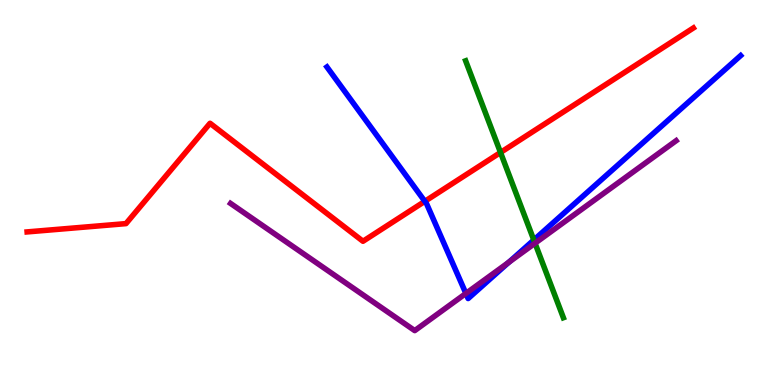[{'lines': ['blue', 'red'], 'intersections': [{'x': 5.48, 'y': 4.77}]}, {'lines': ['green', 'red'], 'intersections': [{'x': 6.46, 'y': 6.04}]}, {'lines': ['purple', 'red'], 'intersections': []}, {'lines': ['blue', 'green'], 'intersections': [{'x': 6.89, 'y': 3.77}]}, {'lines': ['blue', 'purple'], 'intersections': [{'x': 6.01, 'y': 2.38}, {'x': 6.57, 'y': 3.19}]}, {'lines': ['green', 'purple'], 'intersections': [{'x': 6.9, 'y': 3.68}]}]